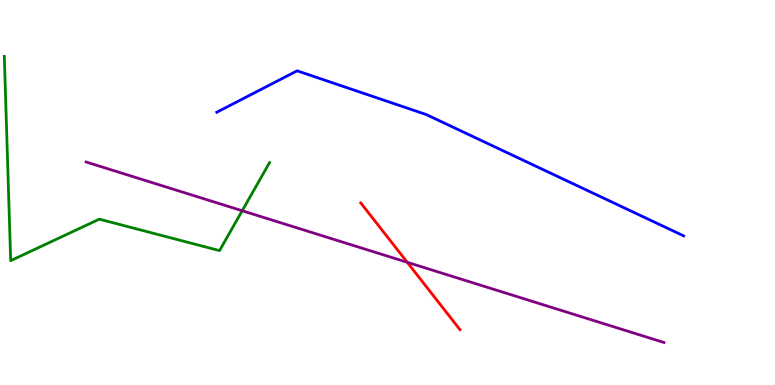[{'lines': ['blue', 'red'], 'intersections': []}, {'lines': ['green', 'red'], 'intersections': []}, {'lines': ['purple', 'red'], 'intersections': [{'x': 5.25, 'y': 3.19}]}, {'lines': ['blue', 'green'], 'intersections': []}, {'lines': ['blue', 'purple'], 'intersections': []}, {'lines': ['green', 'purple'], 'intersections': [{'x': 3.13, 'y': 4.53}]}]